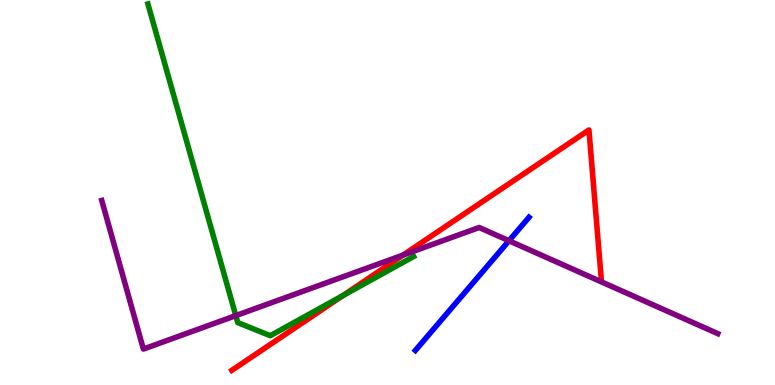[{'lines': ['blue', 'red'], 'intersections': []}, {'lines': ['green', 'red'], 'intersections': [{'x': 4.42, 'y': 2.32}]}, {'lines': ['purple', 'red'], 'intersections': [{'x': 5.2, 'y': 3.38}]}, {'lines': ['blue', 'green'], 'intersections': []}, {'lines': ['blue', 'purple'], 'intersections': [{'x': 6.57, 'y': 3.75}]}, {'lines': ['green', 'purple'], 'intersections': [{'x': 3.04, 'y': 1.8}]}]